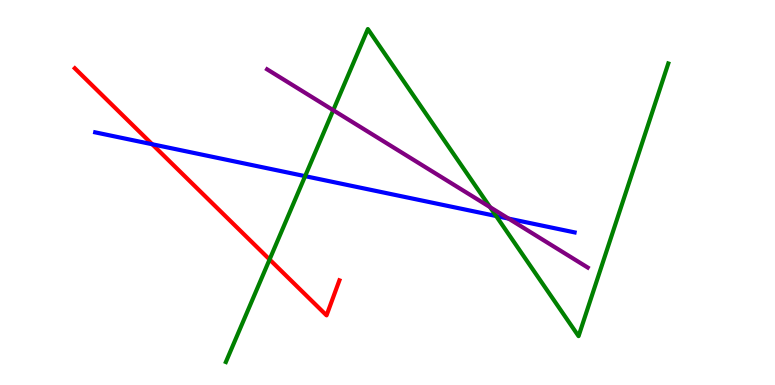[{'lines': ['blue', 'red'], 'intersections': [{'x': 1.96, 'y': 6.25}]}, {'lines': ['green', 'red'], 'intersections': [{'x': 3.48, 'y': 3.26}]}, {'lines': ['purple', 'red'], 'intersections': []}, {'lines': ['blue', 'green'], 'intersections': [{'x': 3.94, 'y': 5.42}, {'x': 6.4, 'y': 4.39}]}, {'lines': ['blue', 'purple'], 'intersections': [{'x': 6.56, 'y': 4.32}]}, {'lines': ['green', 'purple'], 'intersections': [{'x': 4.3, 'y': 7.14}, {'x': 6.32, 'y': 4.62}]}]